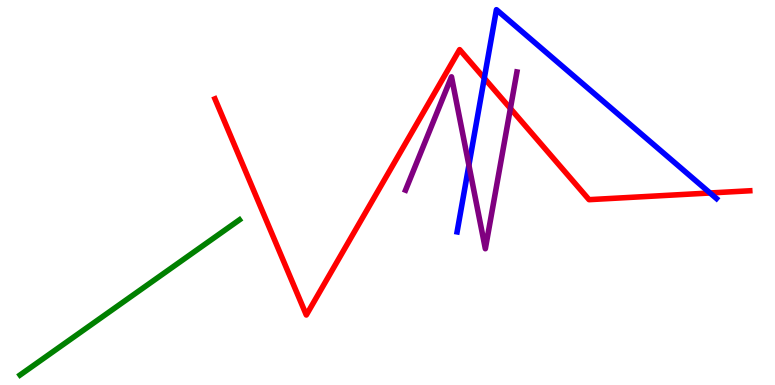[{'lines': ['blue', 'red'], 'intersections': [{'x': 6.25, 'y': 7.97}, {'x': 9.16, 'y': 4.99}]}, {'lines': ['green', 'red'], 'intersections': []}, {'lines': ['purple', 'red'], 'intersections': [{'x': 6.59, 'y': 7.18}]}, {'lines': ['blue', 'green'], 'intersections': []}, {'lines': ['blue', 'purple'], 'intersections': [{'x': 6.05, 'y': 5.71}]}, {'lines': ['green', 'purple'], 'intersections': []}]